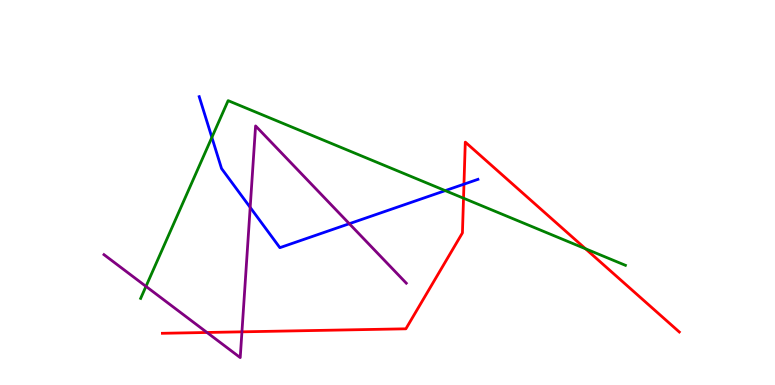[{'lines': ['blue', 'red'], 'intersections': [{'x': 5.99, 'y': 5.22}]}, {'lines': ['green', 'red'], 'intersections': [{'x': 5.98, 'y': 4.85}, {'x': 7.55, 'y': 3.54}]}, {'lines': ['purple', 'red'], 'intersections': [{'x': 2.67, 'y': 1.36}, {'x': 3.12, 'y': 1.38}]}, {'lines': ['blue', 'green'], 'intersections': [{'x': 2.73, 'y': 6.43}, {'x': 5.75, 'y': 5.05}]}, {'lines': ['blue', 'purple'], 'intersections': [{'x': 3.23, 'y': 4.61}, {'x': 4.51, 'y': 4.19}]}, {'lines': ['green', 'purple'], 'intersections': [{'x': 1.88, 'y': 2.56}]}]